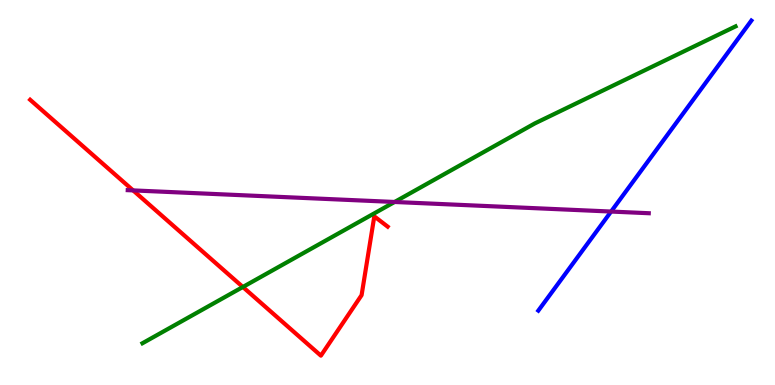[{'lines': ['blue', 'red'], 'intersections': []}, {'lines': ['green', 'red'], 'intersections': [{'x': 3.13, 'y': 2.55}]}, {'lines': ['purple', 'red'], 'intersections': [{'x': 1.72, 'y': 5.05}]}, {'lines': ['blue', 'green'], 'intersections': []}, {'lines': ['blue', 'purple'], 'intersections': [{'x': 7.89, 'y': 4.5}]}, {'lines': ['green', 'purple'], 'intersections': [{'x': 5.09, 'y': 4.75}]}]